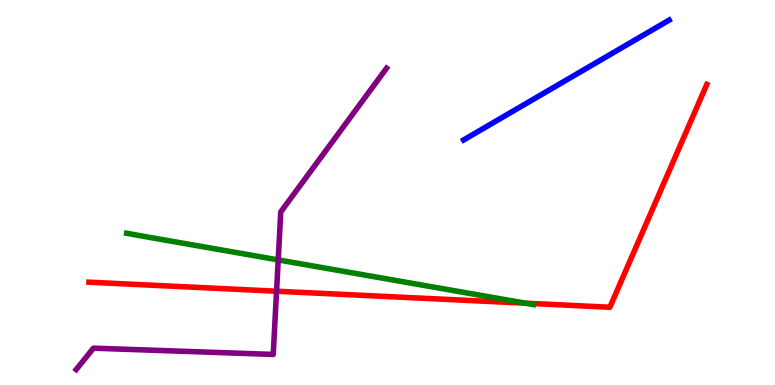[{'lines': ['blue', 'red'], 'intersections': []}, {'lines': ['green', 'red'], 'intersections': [{'x': 6.78, 'y': 2.12}]}, {'lines': ['purple', 'red'], 'intersections': [{'x': 3.57, 'y': 2.44}]}, {'lines': ['blue', 'green'], 'intersections': []}, {'lines': ['blue', 'purple'], 'intersections': []}, {'lines': ['green', 'purple'], 'intersections': [{'x': 3.59, 'y': 3.25}]}]